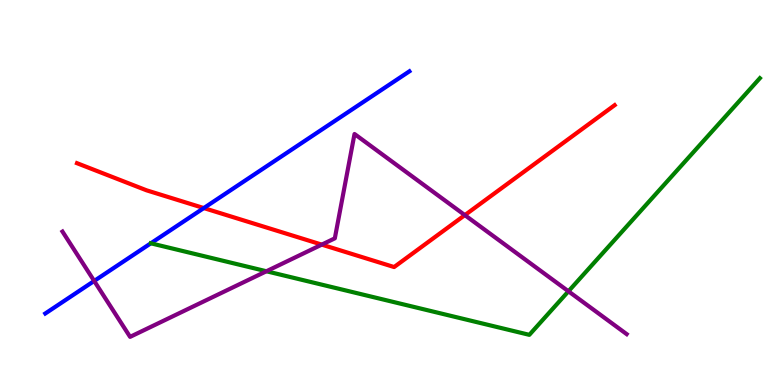[{'lines': ['blue', 'red'], 'intersections': [{'x': 2.63, 'y': 4.6}]}, {'lines': ['green', 'red'], 'intersections': []}, {'lines': ['purple', 'red'], 'intersections': [{'x': 4.15, 'y': 3.65}, {'x': 6.0, 'y': 4.41}]}, {'lines': ['blue', 'green'], 'intersections': []}, {'lines': ['blue', 'purple'], 'intersections': [{'x': 1.22, 'y': 2.7}]}, {'lines': ['green', 'purple'], 'intersections': [{'x': 3.44, 'y': 2.95}, {'x': 7.33, 'y': 2.43}]}]